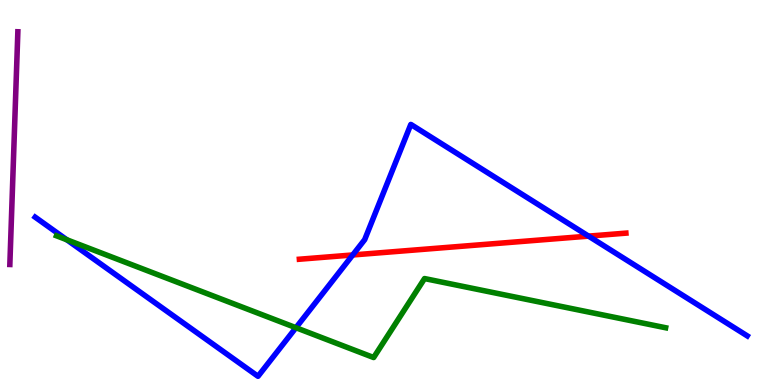[{'lines': ['blue', 'red'], 'intersections': [{'x': 4.55, 'y': 3.38}, {'x': 7.59, 'y': 3.87}]}, {'lines': ['green', 'red'], 'intersections': []}, {'lines': ['purple', 'red'], 'intersections': []}, {'lines': ['blue', 'green'], 'intersections': [{'x': 0.862, 'y': 3.77}, {'x': 3.82, 'y': 1.49}]}, {'lines': ['blue', 'purple'], 'intersections': []}, {'lines': ['green', 'purple'], 'intersections': []}]